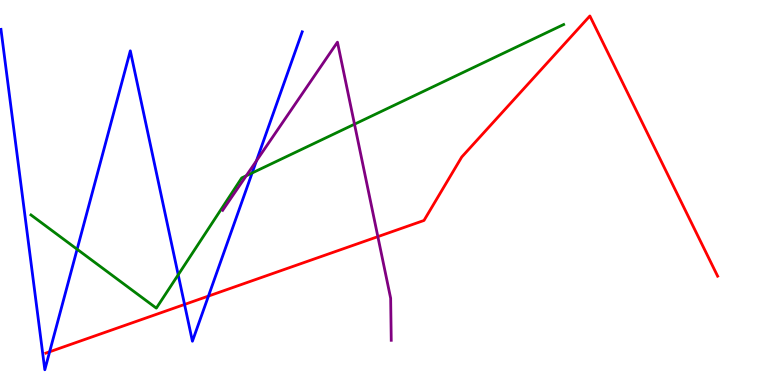[{'lines': ['blue', 'red'], 'intersections': [{'x': 0.64, 'y': 0.863}, {'x': 2.38, 'y': 2.09}, {'x': 2.69, 'y': 2.31}]}, {'lines': ['green', 'red'], 'intersections': []}, {'lines': ['purple', 'red'], 'intersections': [{'x': 4.88, 'y': 3.85}]}, {'lines': ['blue', 'green'], 'intersections': [{'x': 0.995, 'y': 3.53}, {'x': 2.3, 'y': 2.86}, {'x': 3.25, 'y': 5.51}]}, {'lines': ['blue', 'purple'], 'intersections': [{'x': 3.31, 'y': 5.82}]}, {'lines': ['green', 'purple'], 'intersections': [{'x': 3.18, 'y': 5.43}, {'x': 4.57, 'y': 6.77}]}]